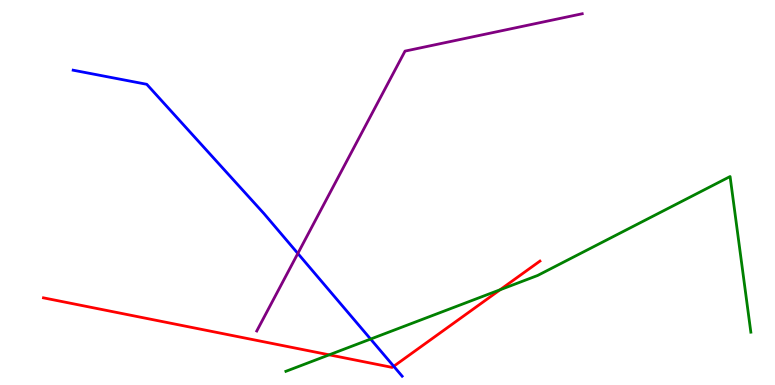[{'lines': ['blue', 'red'], 'intersections': [{'x': 5.08, 'y': 0.486}]}, {'lines': ['green', 'red'], 'intersections': [{'x': 4.25, 'y': 0.783}, {'x': 6.45, 'y': 2.47}]}, {'lines': ['purple', 'red'], 'intersections': []}, {'lines': ['blue', 'green'], 'intersections': [{'x': 4.78, 'y': 1.19}]}, {'lines': ['blue', 'purple'], 'intersections': [{'x': 3.84, 'y': 3.42}]}, {'lines': ['green', 'purple'], 'intersections': []}]